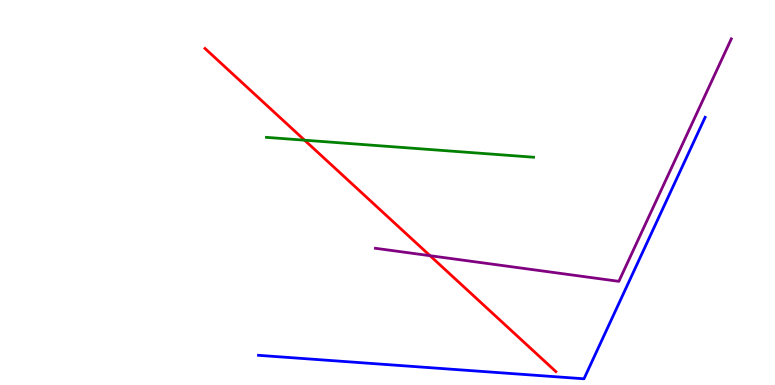[{'lines': ['blue', 'red'], 'intersections': []}, {'lines': ['green', 'red'], 'intersections': [{'x': 3.93, 'y': 6.36}]}, {'lines': ['purple', 'red'], 'intersections': [{'x': 5.55, 'y': 3.36}]}, {'lines': ['blue', 'green'], 'intersections': []}, {'lines': ['blue', 'purple'], 'intersections': []}, {'lines': ['green', 'purple'], 'intersections': []}]